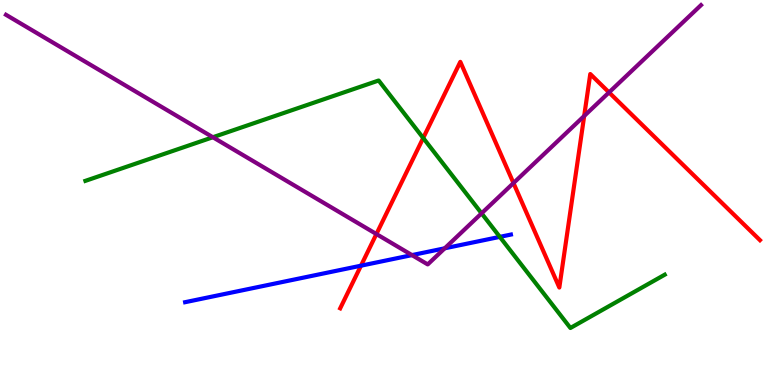[{'lines': ['blue', 'red'], 'intersections': [{'x': 4.66, 'y': 3.1}]}, {'lines': ['green', 'red'], 'intersections': [{'x': 5.46, 'y': 6.42}]}, {'lines': ['purple', 'red'], 'intersections': [{'x': 4.86, 'y': 3.92}, {'x': 6.63, 'y': 5.25}, {'x': 7.54, 'y': 6.99}, {'x': 7.86, 'y': 7.6}]}, {'lines': ['blue', 'green'], 'intersections': [{'x': 6.45, 'y': 3.85}]}, {'lines': ['blue', 'purple'], 'intersections': [{'x': 5.32, 'y': 3.37}, {'x': 5.74, 'y': 3.55}]}, {'lines': ['green', 'purple'], 'intersections': [{'x': 2.75, 'y': 6.44}, {'x': 6.21, 'y': 4.46}]}]